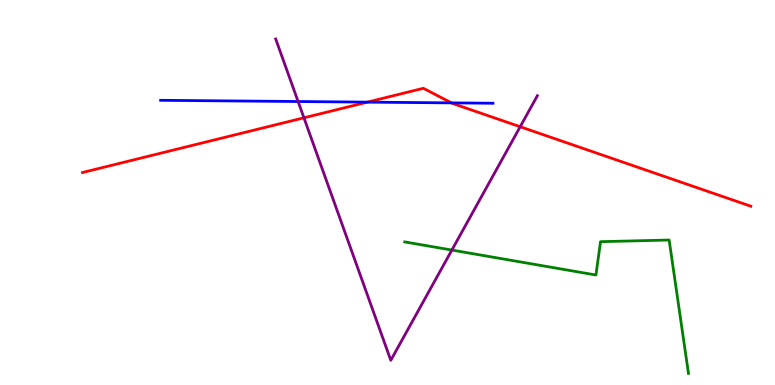[{'lines': ['blue', 'red'], 'intersections': [{'x': 4.74, 'y': 7.35}, {'x': 5.83, 'y': 7.33}]}, {'lines': ['green', 'red'], 'intersections': []}, {'lines': ['purple', 'red'], 'intersections': [{'x': 3.92, 'y': 6.94}, {'x': 6.71, 'y': 6.71}]}, {'lines': ['blue', 'green'], 'intersections': []}, {'lines': ['blue', 'purple'], 'intersections': [{'x': 3.85, 'y': 7.36}]}, {'lines': ['green', 'purple'], 'intersections': [{'x': 5.83, 'y': 3.5}]}]